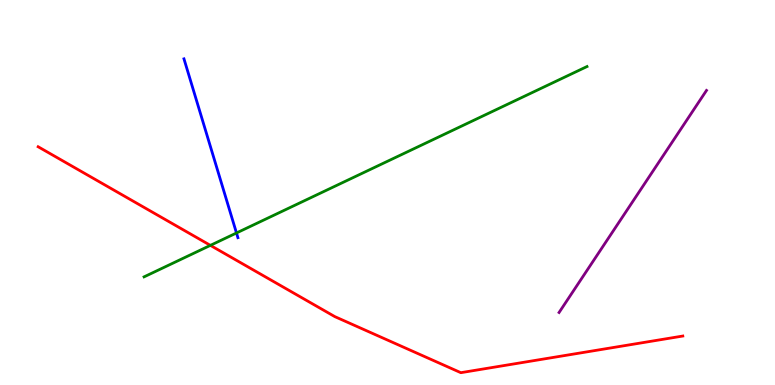[{'lines': ['blue', 'red'], 'intersections': []}, {'lines': ['green', 'red'], 'intersections': [{'x': 2.71, 'y': 3.63}]}, {'lines': ['purple', 'red'], 'intersections': []}, {'lines': ['blue', 'green'], 'intersections': [{'x': 3.05, 'y': 3.95}]}, {'lines': ['blue', 'purple'], 'intersections': []}, {'lines': ['green', 'purple'], 'intersections': []}]